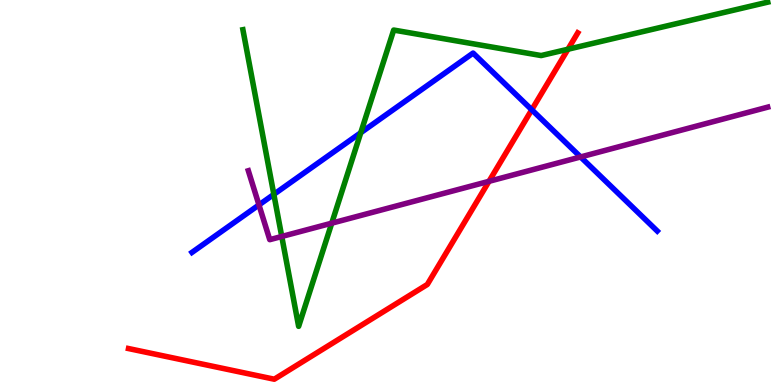[{'lines': ['blue', 'red'], 'intersections': [{'x': 6.86, 'y': 7.15}]}, {'lines': ['green', 'red'], 'intersections': [{'x': 7.33, 'y': 8.72}]}, {'lines': ['purple', 'red'], 'intersections': [{'x': 6.31, 'y': 5.29}]}, {'lines': ['blue', 'green'], 'intersections': [{'x': 3.53, 'y': 4.95}, {'x': 4.66, 'y': 6.55}]}, {'lines': ['blue', 'purple'], 'intersections': [{'x': 3.34, 'y': 4.68}, {'x': 7.49, 'y': 5.92}]}, {'lines': ['green', 'purple'], 'intersections': [{'x': 3.64, 'y': 3.86}, {'x': 4.28, 'y': 4.2}]}]